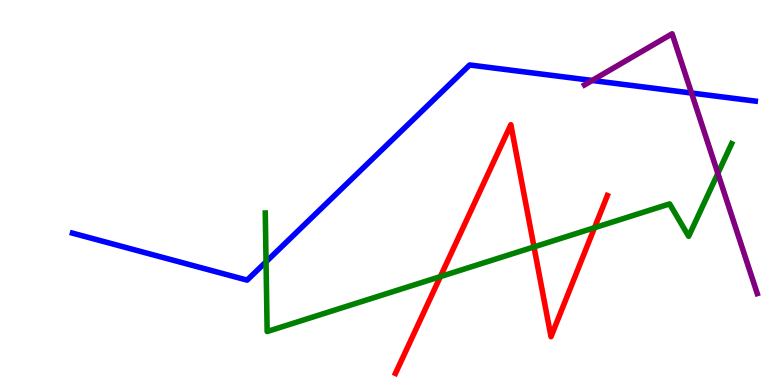[{'lines': ['blue', 'red'], 'intersections': []}, {'lines': ['green', 'red'], 'intersections': [{'x': 5.68, 'y': 2.82}, {'x': 6.89, 'y': 3.59}, {'x': 7.67, 'y': 4.09}]}, {'lines': ['purple', 'red'], 'intersections': []}, {'lines': ['blue', 'green'], 'intersections': [{'x': 3.43, 'y': 3.2}]}, {'lines': ['blue', 'purple'], 'intersections': [{'x': 7.64, 'y': 7.91}, {'x': 8.92, 'y': 7.58}]}, {'lines': ['green', 'purple'], 'intersections': [{'x': 9.26, 'y': 5.5}]}]